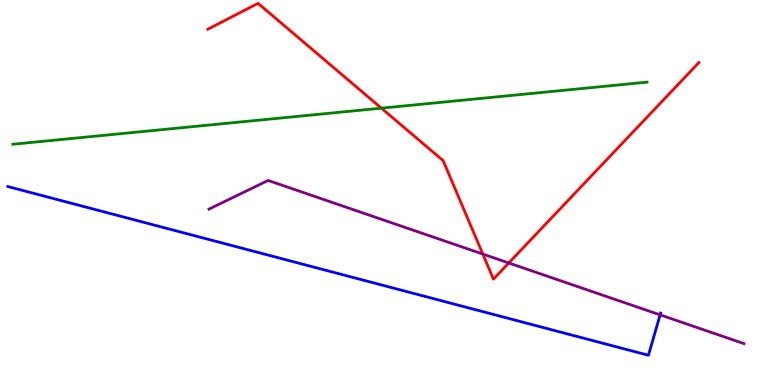[{'lines': ['blue', 'red'], 'intersections': []}, {'lines': ['green', 'red'], 'intersections': [{'x': 4.92, 'y': 7.19}]}, {'lines': ['purple', 'red'], 'intersections': [{'x': 6.23, 'y': 3.4}, {'x': 6.56, 'y': 3.17}]}, {'lines': ['blue', 'green'], 'intersections': []}, {'lines': ['blue', 'purple'], 'intersections': [{'x': 8.52, 'y': 1.82}]}, {'lines': ['green', 'purple'], 'intersections': []}]